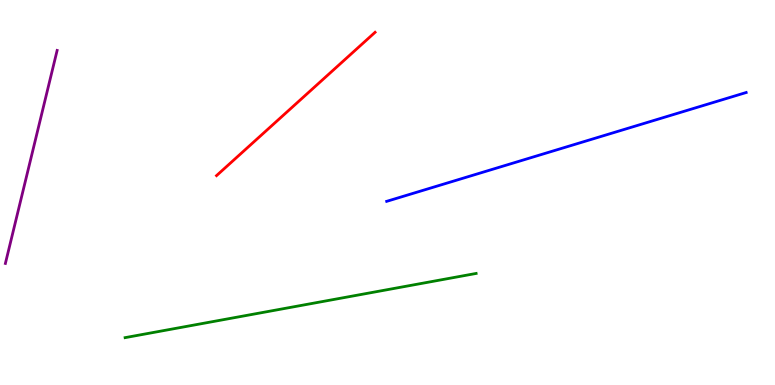[{'lines': ['blue', 'red'], 'intersections': []}, {'lines': ['green', 'red'], 'intersections': []}, {'lines': ['purple', 'red'], 'intersections': []}, {'lines': ['blue', 'green'], 'intersections': []}, {'lines': ['blue', 'purple'], 'intersections': []}, {'lines': ['green', 'purple'], 'intersections': []}]